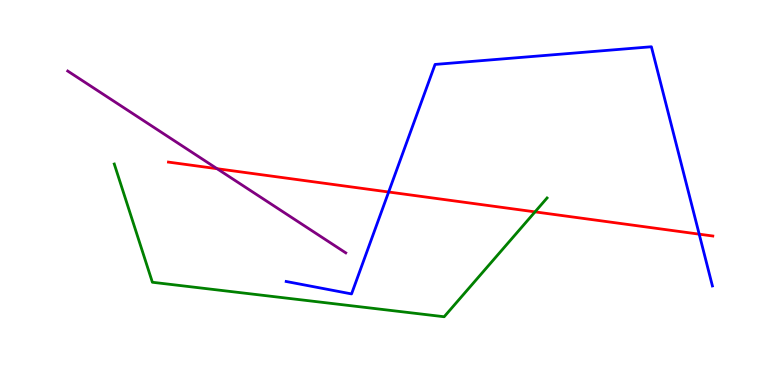[{'lines': ['blue', 'red'], 'intersections': [{'x': 5.01, 'y': 5.01}, {'x': 9.02, 'y': 3.92}]}, {'lines': ['green', 'red'], 'intersections': [{'x': 6.9, 'y': 4.5}]}, {'lines': ['purple', 'red'], 'intersections': [{'x': 2.8, 'y': 5.62}]}, {'lines': ['blue', 'green'], 'intersections': []}, {'lines': ['blue', 'purple'], 'intersections': []}, {'lines': ['green', 'purple'], 'intersections': []}]